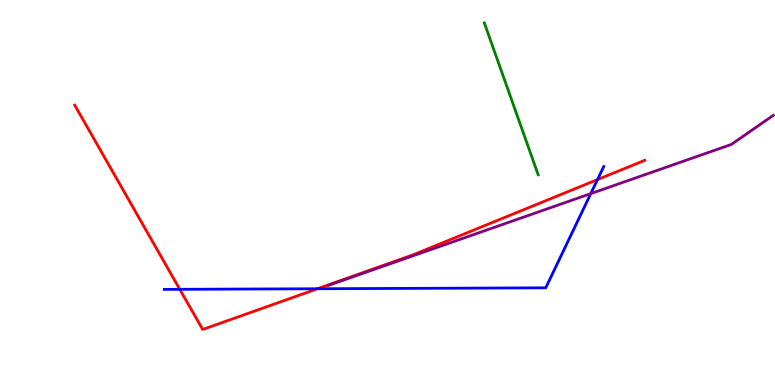[{'lines': ['blue', 'red'], 'intersections': [{'x': 2.32, 'y': 2.49}, {'x': 4.1, 'y': 2.5}, {'x': 7.71, 'y': 5.34}]}, {'lines': ['green', 'red'], 'intersections': []}, {'lines': ['purple', 'red'], 'intersections': []}, {'lines': ['blue', 'green'], 'intersections': []}, {'lines': ['blue', 'purple'], 'intersections': [{'x': 7.62, 'y': 4.97}]}, {'lines': ['green', 'purple'], 'intersections': []}]